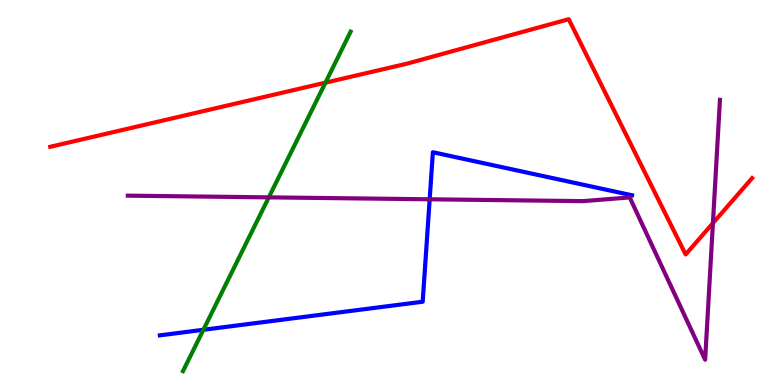[{'lines': ['blue', 'red'], 'intersections': []}, {'lines': ['green', 'red'], 'intersections': [{'x': 4.2, 'y': 7.85}]}, {'lines': ['purple', 'red'], 'intersections': [{'x': 9.2, 'y': 4.2}]}, {'lines': ['blue', 'green'], 'intersections': [{'x': 2.62, 'y': 1.43}]}, {'lines': ['blue', 'purple'], 'intersections': [{'x': 5.54, 'y': 4.82}]}, {'lines': ['green', 'purple'], 'intersections': [{'x': 3.47, 'y': 4.87}]}]